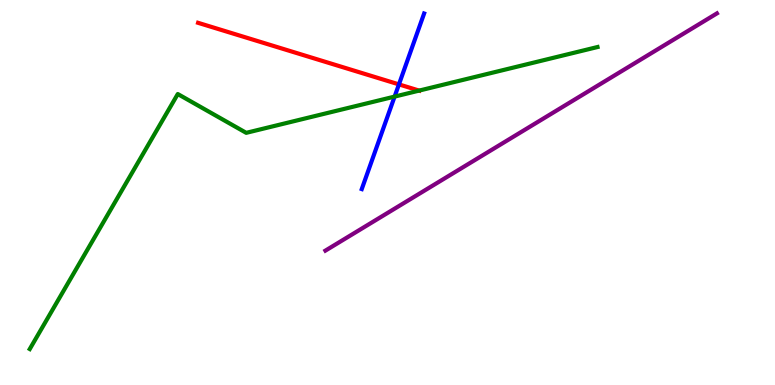[{'lines': ['blue', 'red'], 'intersections': [{'x': 5.15, 'y': 7.81}]}, {'lines': ['green', 'red'], 'intersections': [{'x': 5.41, 'y': 7.65}]}, {'lines': ['purple', 'red'], 'intersections': []}, {'lines': ['blue', 'green'], 'intersections': [{'x': 5.09, 'y': 7.49}]}, {'lines': ['blue', 'purple'], 'intersections': []}, {'lines': ['green', 'purple'], 'intersections': []}]